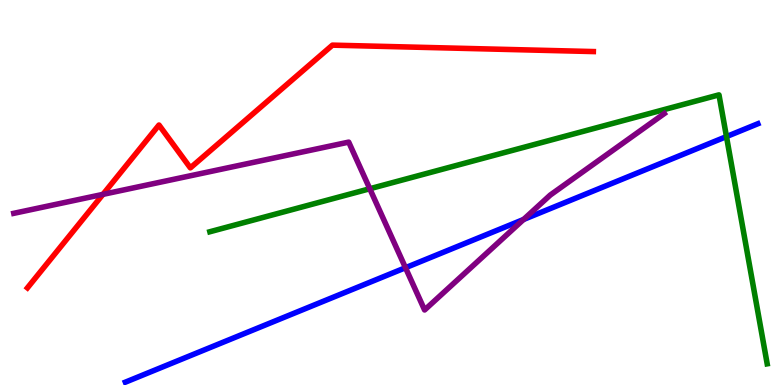[{'lines': ['blue', 'red'], 'intersections': []}, {'lines': ['green', 'red'], 'intersections': []}, {'lines': ['purple', 'red'], 'intersections': [{'x': 1.33, 'y': 4.95}]}, {'lines': ['blue', 'green'], 'intersections': [{'x': 9.37, 'y': 6.45}]}, {'lines': ['blue', 'purple'], 'intersections': [{'x': 5.23, 'y': 3.05}, {'x': 6.76, 'y': 4.3}]}, {'lines': ['green', 'purple'], 'intersections': [{'x': 4.77, 'y': 5.1}]}]